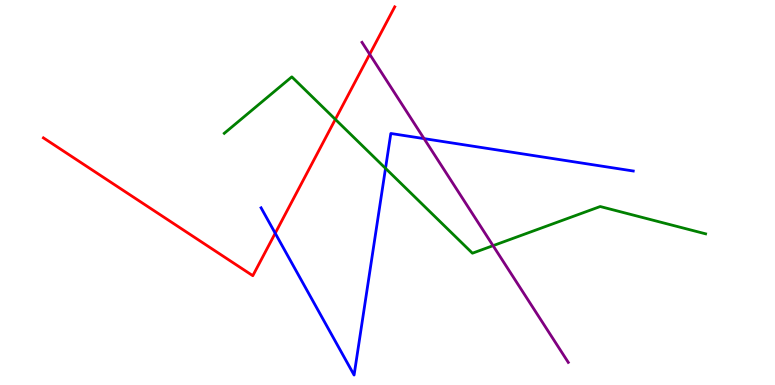[{'lines': ['blue', 'red'], 'intersections': [{'x': 3.55, 'y': 3.94}]}, {'lines': ['green', 'red'], 'intersections': [{'x': 4.33, 'y': 6.9}]}, {'lines': ['purple', 'red'], 'intersections': [{'x': 4.77, 'y': 8.59}]}, {'lines': ['blue', 'green'], 'intersections': [{'x': 4.97, 'y': 5.63}]}, {'lines': ['blue', 'purple'], 'intersections': [{'x': 5.47, 'y': 6.4}]}, {'lines': ['green', 'purple'], 'intersections': [{'x': 6.36, 'y': 3.62}]}]